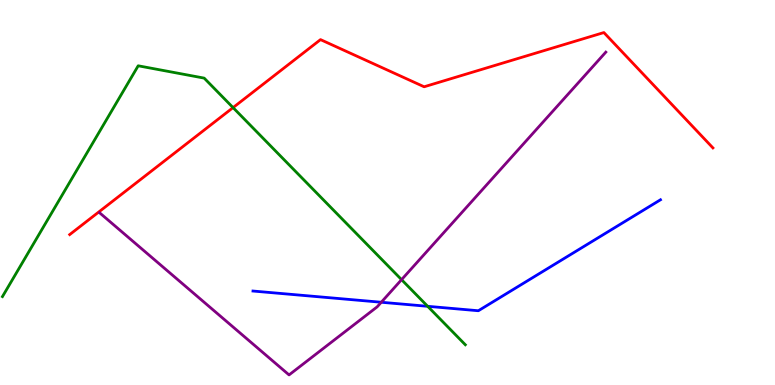[{'lines': ['blue', 'red'], 'intersections': []}, {'lines': ['green', 'red'], 'intersections': [{'x': 3.01, 'y': 7.21}]}, {'lines': ['purple', 'red'], 'intersections': []}, {'lines': ['blue', 'green'], 'intersections': [{'x': 5.52, 'y': 2.04}]}, {'lines': ['blue', 'purple'], 'intersections': [{'x': 4.92, 'y': 2.15}]}, {'lines': ['green', 'purple'], 'intersections': [{'x': 5.18, 'y': 2.74}]}]